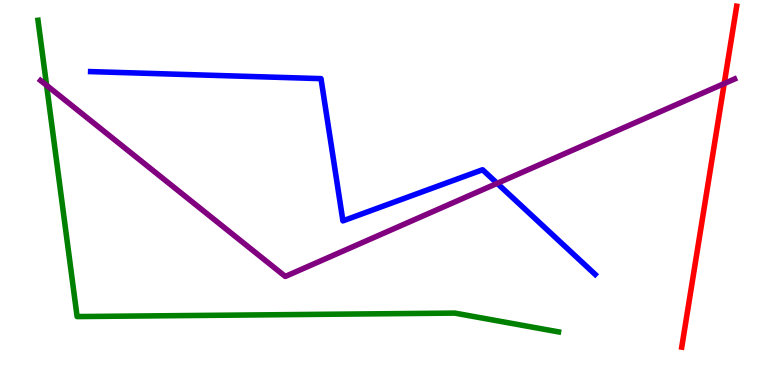[{'lines': ['blue', 'red'], 'intersections': []}, {'lines': ['green', 'red'], 'intersections': []}, {'lines': ['purple', 'red'], 'intersections': [{'x': 9.34, 'y': 7.83}]}, {'lines': ['blue', 'green'], 'intersections': []}, {'lines': ['blue', 'purple'], 'intersections': [{'x': 6.42, 'y': 5.24}]}, {'lines': ['green', 'purple'], 'intersections': [{'x': 0.601, 'y': 7.78}]}]